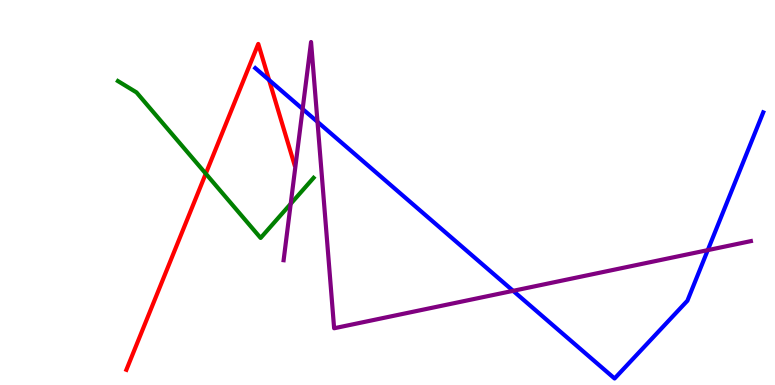[{'lines': ['blue', 'red'], 'intersections': [{'x': 3.47, 'y': 7.92}]}, {'lines': ['green', 'red'], 'intersections': [{'x': 2.66, 'y': 5.49}]}, {'lines': ['purple', 'red'], 'intersections': []}, {'lines': ['blue', 'green'], 'intersections': []}, {'lines': ['blue', 'purple'], 'intersections': [{'x': 3.9, 'y': 7.17}, {'x': 4.1, 'y': 6.84}, {'x': 6.62, 'y': 2.45}, {'x': 9.13, 'y': 3.5}]}, {'lines': ['green', 'purple'], 'intersections': [{'x': 3.75, 'y': 4.71}]}]